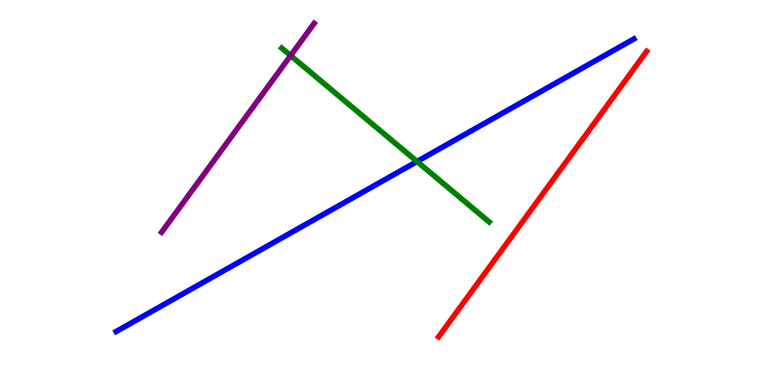[{'lines': ['blue', 'red'], 'intersections': []}, {'lines': ['green', 'red'], 'intersections': []}, {'lines': ['purple', 'red'], 'intersections': []}, {'lines': ['blue', 'green'], 'intersections': [{'x': 5.38, 'y': 5.81}]}, {'lines': ['blue', 'purple'], 'intersections': []}, {'lines': ['green', 'purple'], 'intersections': [{'x': 3.75, 'y': 8.56}]}]